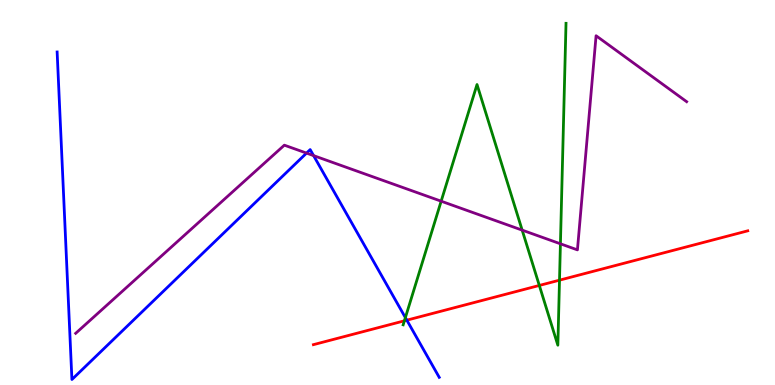[{'lines': ['blue', 'red'], 'intersections': [{'x': 5.25, 'y': 1.68}]}, {'lines': ['green', 'red'], 'intersections': [{'x': 5.22, 'y': 1.67}, {'x': 6.96, 'y': 2.59}, {'x': 7.22, 'y': 2.72}]}, {'lines': ['purple', 'red'], 'intersections': []}, {'lines': ['blue', 'green'], 'intersections': [{'x': 5.23, 'y': 1.75}]}, {'lines': ['blue', 'purple'], 'intersections': [{'x': 3.96, 'y': 6.02}, {'x': 4.05, 'y': 5.96}]}, {'lines': ['green', 'purple'], 'intersections': [{'x': 5.69, 'y': 4.77}, {'x': 6.74, 'y': 4.02}, {'x': 7.23, 'y': 3.67}]}]